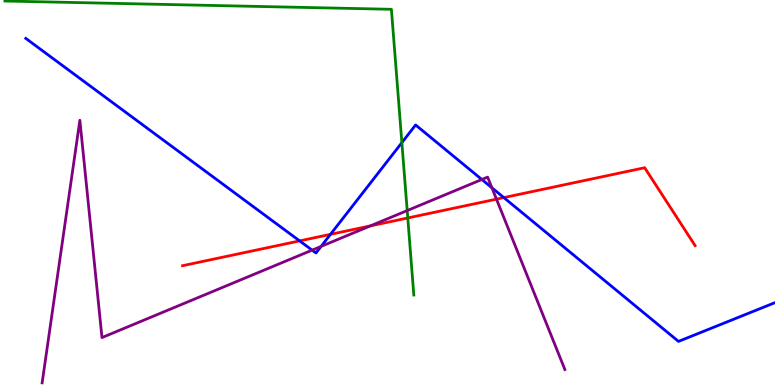[{'lines': ['blue', 'red'], 'intersections': [{'x': 3.87, 'y': 3.74}, {'x': 4.26, 'y': 3.91}, {'x': 6.5, 'y': 4.87}]}, {'lines': ['green', 'red'], 'intersections': [{'x': 5.26, 'y': 4.34}]}, {'lines': ['purple', 'red'], 'intersections': [{'x': 4.78, 'y': 4.13}, {'x': 6.41, 'y': 4.83}]}, {'lines': ['blue', 'green'], 'intersections': [{'x': 5.19, 'y': 6.3}]}, {'lines': ['blue', 'purple'], 'intersections': [{'x': 4.03, 'y': 3.5}, {'x': 4.14, 'y': 3.6}, {'x': 6.22, 'y': 5.34}, {'x': 6.35, 'y': 5.12}]}, {'lines': ['green', 'purple'], 'intersections': [{'x': 5.25, 'y': 4.53}]}]